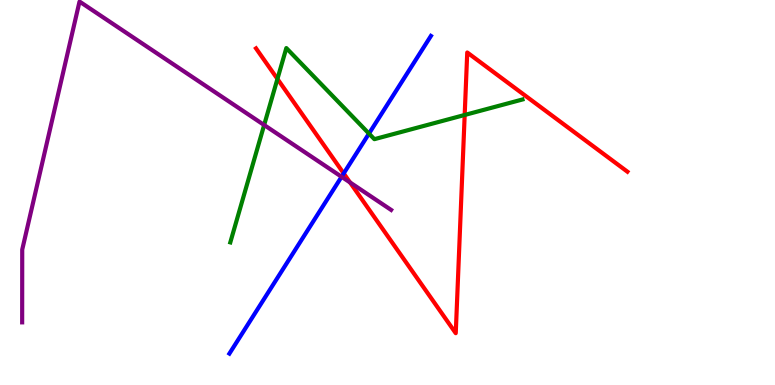[{'lines': ['blue', 'red'], 'intersections': [{'x': 4.43, 'y': 5.5}]}, {'lines': ['green', 'red'], 'intersections': [{'x': 3.58, 'y': 7.95}, {'x': 6.0, 'y': 7.01}]}, {'lines': ['purple', 'red'], 'intersections': [{'x': 4.52, 'y': 5.26}]}, {'lines': ['blue', 'green'], 'intersections': [{'x': 4.76, 'y': 6.53}]}, {'lines': ['blue', 'purple'], 'intersections': [{'x': 4.41, 'y': 5.41}]}, {'lines': ['green', 'purple'], 'intersections': [{'x': 3.41, 'y': 6.75}]}]